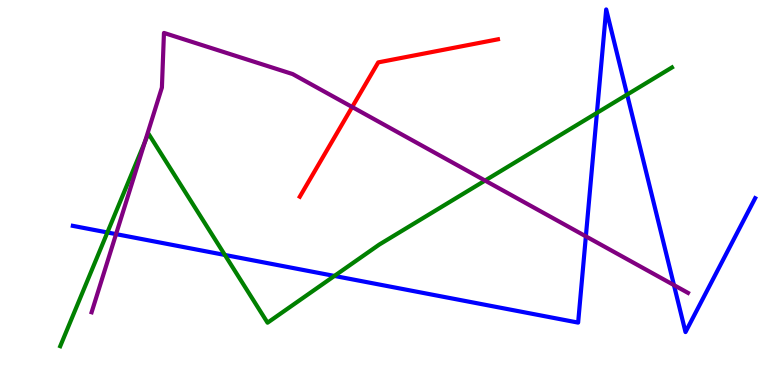[{'lines': ['blue', 'red'], 'intersections': []}, {'lines': ['green', 'red'], 'intersections': []}, {'lines': ['purple', 'red'], 'intersections': [{'x': 4.54, 'y': 7.22}]}, {'lines': ['blue', 'green'], 'intersections': [{'x': 1.39, 'y': 3.96}, {'x': 2.9, 'y': 3.38}, {'x': 4.32, 'y': 2.83}, {'x': 7.7, 'y': 7.07}, {'x': 8.09, 'y': 7.54}]}, {'lines': ['blue', 'purple'], 'intersections': [{'x': 1.5, 'y': 3.92}, {'x': 7.56, 'y': 3.86}, {'x': 8.7, 'y': 2.59}]}, {'lines': ['green', 'purple'], 'intersections': [{'x': 1.87, 'y': 6.31}, {'x': 6.26, 'y': 5.31}]}]